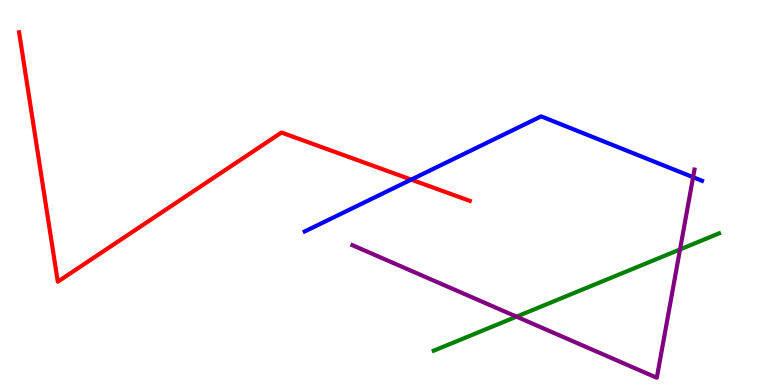[{'lines': ['blue', 'red'], 'intersections': [{'x': 5.31, 'y': 5.33}]}, {'lines': ['green', 'red'], 'intersections': []}, {'lines': ['purple', 'red'], 'intersections': []}, {'lines': ['blue', 'green'], 'intersections': []}, {'lines': ['blue', 'purple'], 'intersections': [{'x': 8.94, 'y': 5.4}]}, {'lines': ['green', 'purple'], 'intersections': [{'x': 6.66, 'y': 1.78}, {'x': 8.77, 'y': 3.52}]}]